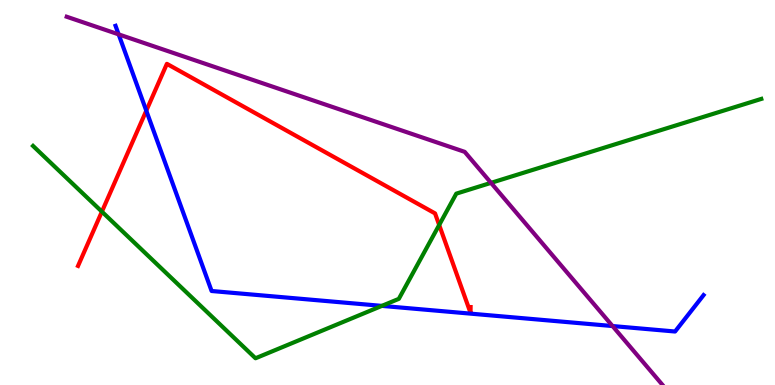[{'lines': ['blue', 'red'], 'intersections': [{'x': 1.89, 'y': 7.12}]}, {'lines': ['green', 'red'], 'intersections': [{'x': 1.31, 'y': 4.5}, {'x': 5.67, 'y': 4.16}]}, {'lines': ['purple', 'red'], 'intersections': []}, {'lines': ['blue', 'green'], 'intersections': [{'x': 4.93, 'y': 2.06}]}, {'lines': ['blue', 'purple'], 'intersections': [{'x': 1.53, 'y': 9.11}, {'x': 7.9, 'y': 1.53}]}, {'lines': ['green', 'purple'], 'intersections': [{'x': 6.34, 'y': 5.25}]}]